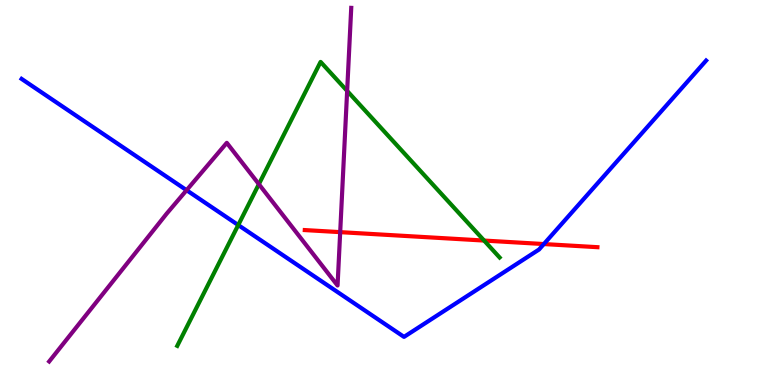[{'lines': ['blue', 'red'], 'intersections': [{'x': 7.02, 'y': 3.66}]}, {'lines': ['green', 'red'], 'intersections': [{'x': 6.25, 'y': 3.75}]}, {'lines': ['purple', 'red'], 'intersections': [{'x': 4.39, 'y': 3.97}]}, {'lines': ['blue', 'green'], 'intersections': [{'x': 3.07, 'y': 4.15}]}, {'lines': ['blue', 'purple'], 'intersections': [{'x': 2.41, 'y': 5.06}]}, {'lines': ['green', 'purple'], 'intersections': [{'x': 3.34, 'y': 5.22}, {'x': 4.48, 'y': 7.64}]}]